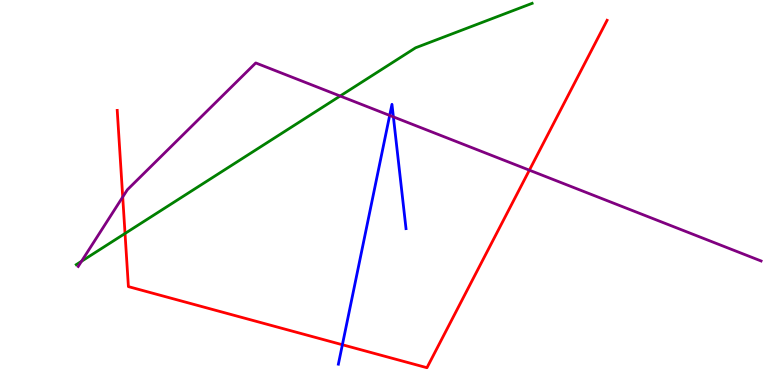[{'lines': ['blue', 'red'], 'intersections': [{'x': 4.42, 'y': 1.05}]}, {'lines': ['green', 'red'], 'intersections': [{'x': 1.61, 'y': 3.94}]}, {'lines': ['purple', 'red'], 'intersections': [{'x': 1.58, 'y': 4.88}, {'x': 6.83, 'y': 5.58}]}, {'lines': ['blue', 'green'], 'intersections': []}, {'lines': ['blue', 'purple'], 'intersections': [{'x': 5.03, 'y': 7.0}, {'x': 5.08, 'y': 6.96}]}, {'lines': ['green', 'purple'], 'intersections': [{'x': 1.05, 'y': 3.21}, {'x': 4.39, 'y': 7.51}]}]